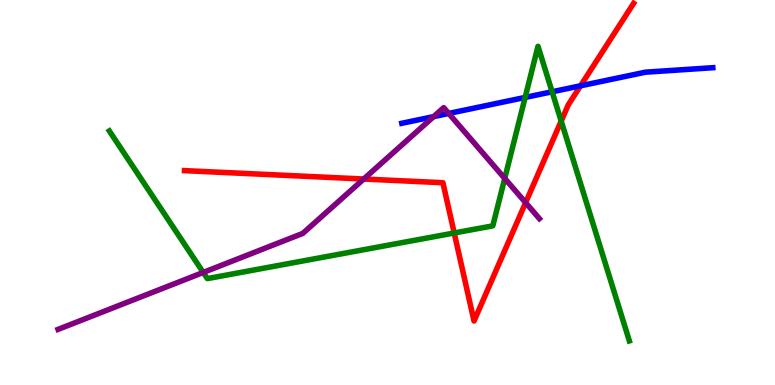[{'lines': ['blue', 'red'], 'intersections': [{'x': 7.49, 'y': 7.77}]}, {'lines': ['green', 'red'], 'intersections': [{'x': 5.86, 'y': 3.95}, {'x': 7.24, 'y': 6.86}]}, {'lines': ['purple', 'red'], 'intersections': [{'x': 4.69, 'y': 5.35}, {'x': 6.78, 'y': 4.74}]}, {'lines': ['blue', 'green'], 'intersections': [{'x': 6.78, 'y': 7.47}, {'x': 7.12, 'y': 7.62}]}, {'lines': ['blue', 'purple'], 'intersections': [{'x': 5.6, 'y': 6.97}, {'x': 5.79, 'y': 7.05}]}, {'lines': ['green', 'purple'], 'intersections': [{'x': 2.62, 'y': 2.92}, {'x': 6.51, 'y': 5.37}]}]